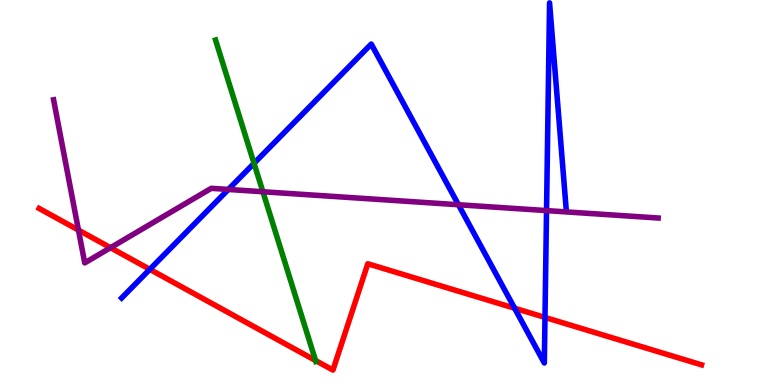[{'lines': ['blue', 'red'], 'intersections': [{'x': 1.93, 'y': 3.0}, {'x': 6.64, 'y': 1.99}, {'x': 7.03, 'y': 1.76}]}, {'lines': ['green', 'red'], 'intersections': [{'x': 4.07, 'y': 0.636}]}, {'lines': ['purple', 'red'], 'intersections': [{'x': 1.01, 'y': 4.02}, {'x': 1.43, 'y': 3.57}]}, {'lines': ['blue', 'green'], 'intersections': [{'x': 3.28, 'y': 5.76}]}, {'lines': ['blue', 'purple'], 'intersections': [{'x': 2.95, 'y': 5.08}, {'x': 5.92, 'y': 4.68}, {'x': 7.05, 'y': 4.53}]}, {'lines': ['green', 'purple'], 'intersections': [{'x': 3.39, 'y': 5.02}]}]